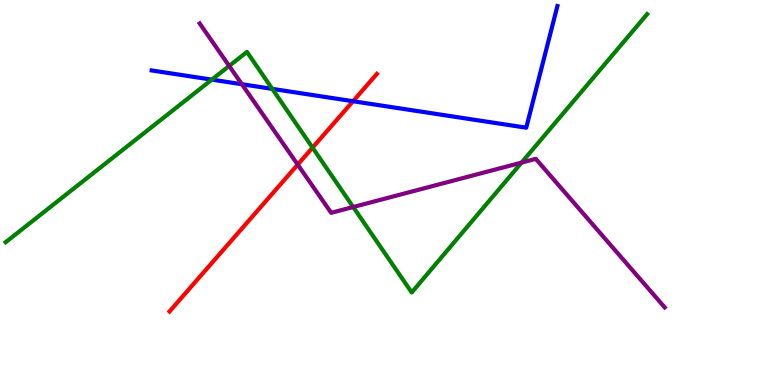[{'lines': ['blue', 'red'], 'intersections': [{'x': 4.56, 'y': 7.37}]}, {'lines': ['green', 'red'], 'intersections': [{'x': 4.03, 'y': 6.17}]}, {'lines': ['purple', 'red'], 'intersections': [{'x': 3.84, 'y': 5.72}]}, {'lines': ['blue', 'green'], 'intersections': [{'x': 2.73, 'y': 7.93}, {'x': 3.51, 'y': 7.69}]}, {'lines': ['blue', 'purple'], 'intersections': [{'x': 3.12, 'y': 7.81}]}, {'lines': ['green', 'purple'], 'intersections': [{'x': 2.96, 'y': 8.29}, {'x': 4.56, 'y': 4.62}, {'x': 6.73, 'y': 5.78}]}]